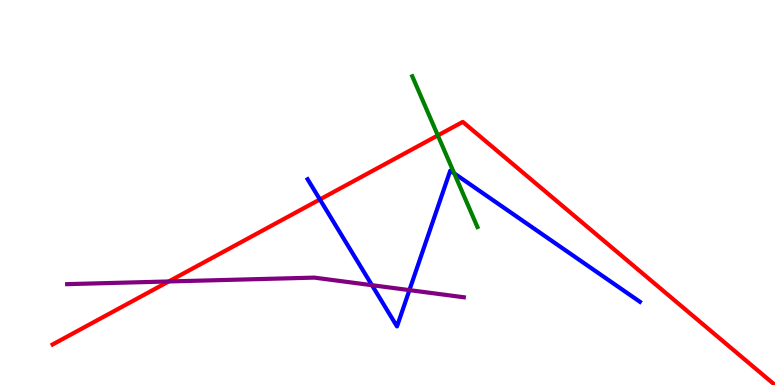[{'lines': ['blue', 'red'], 'intersections': [{'x': 4.13, 'y': 4.82}]}, {'lines': ['green', 'red'], 'intersections': [{'x': 5.65, 'y': 6.48}]}, {'lines': ['purple', 'red'], 'intersections': [{'x': 2.18, 'y': 2.69}]}, {'lines': ['blue', 'green'], 'intersections': [{'x': 5.86, 'y': 5.5}]}, {'lines': ['blue', 'purple'], 'intersections': [{'x': 4.8, 'y': 2.59}, {'x': 5.28, 'y': 2.46}]}, {'lines': ['green', 'purple'], 'intersections': []}]